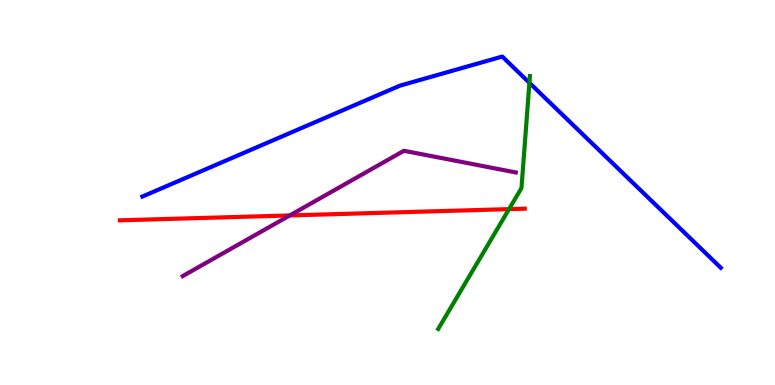[{'lines': ['blue', 'red'], 'intersections': []}, {'lines': ['green', 'red'], 'intersections': [{'x': 6.57, 'y': 4.57}]}, {'lines': ['purple', 'red'], 'intersections': [{'x': 3.74, 'y': 4.4}]}, {'lines': ['blue', 'green'], 'intersections': [{'x': 6.83, 'y': 7.85}]}, {'lines': ['blue', 'purple'], 'intersections': []}, {'lines': ['green', 'purple'], 'intersections': []}]